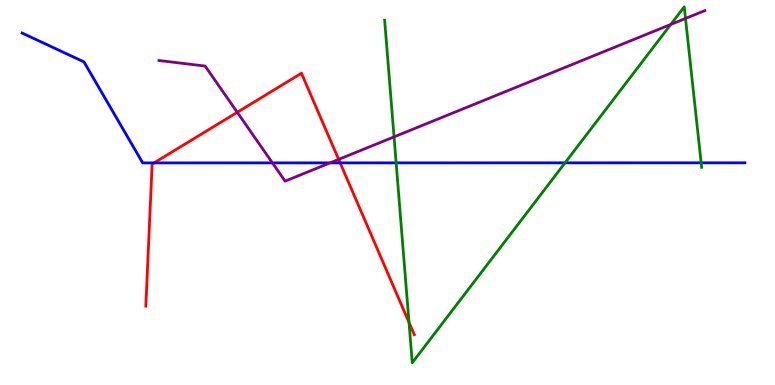[{'lines': ['blue', 'red'], 'intersections': [{'x': 1.99, 'y': 5.77}, {'x': 4.39, 'y': 5.77}]}, {'lines': ['green', 'red'], 'intersections': [{'x': 5.28, 'y': 1.63}]}, {'lines': ['purple', 'red'], 'intersections': [{'x': 3.06, 'y': 7.08}, {'x': 4.37, 'y': 5.86}]}, {'lines': ['blue', 'green'], 'intersections': [{'x': 5.11, 'y': 5.77}, {'x': 7.29, 'y': 5.77}, {'x': 9.05, 'y': 5.77}]}, {'lines': ['blue', 'purple'], 'intersections': [{'x': 3.51, 'y': 5.77}, {'x': 4.26, 'y': 5.77}]}, {'lines': ['green', 'purple'], 'intersections': [{'x': 5.08, 'y': 6.44}, {'x': 8.66, 'y': 9.36}, {'x': 8.85, 'y': 9.52}]}]